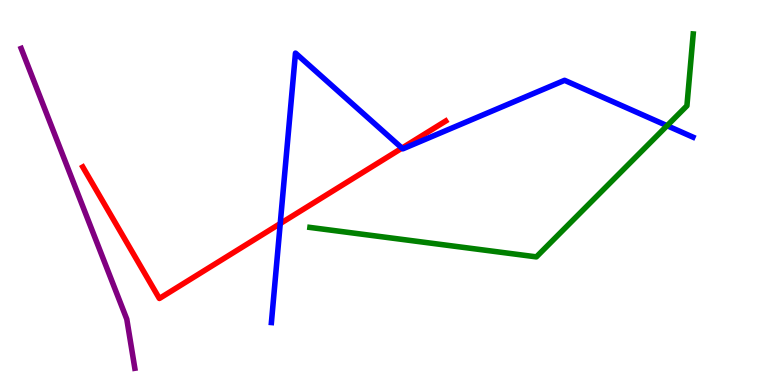[{'lines': ['blue', 'red'], 'intersections': [{'x': 3.62, 'y': 4.19}, {'x': 5.19, 'y': 6.15}]}, {'lines': ['green', 'red'], 'intersections': []}, {'lines': ['purple', 'red'], 'intersections': []}, {'lines': ['blue', 'green'], 'intersections': [{'x': 8.61, 'y': 6.74}]}, {'lines': ['blue', 'purple'], 'intersections': []}, {'lines': ['green', 'purple'], 'intersections': []}]